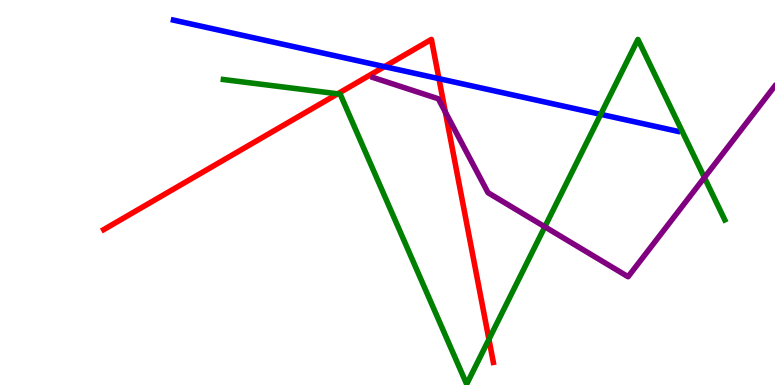[{'lines': ['blue', 'red'], 'intersections': [{'x': 4.96, 'y': 8.27}, {'x': 5.66, 'y': 7.96}]}, {'lines': ['green', 'red'], 'intersections': [{'x': 4.36, 'y': 7.56}, {'x': 6.31, 'y': 1.19}]}, {'lines': ['purple', 'red'], 'intersections': [{'x': 5.75, 'y': 7.09}]}, {'lines': ['blue', 'green'], 'intersections': [{'x': 7.75, 'y': 7.03}]}, {'lines': ['blue', 'purple'], 'intersections': []}, {'lines': ['green', 'purple'], 'intersections': [{'x': 7.03, 'y': 4.11}, {'x': 9.09, 'y': 5.39}]}]